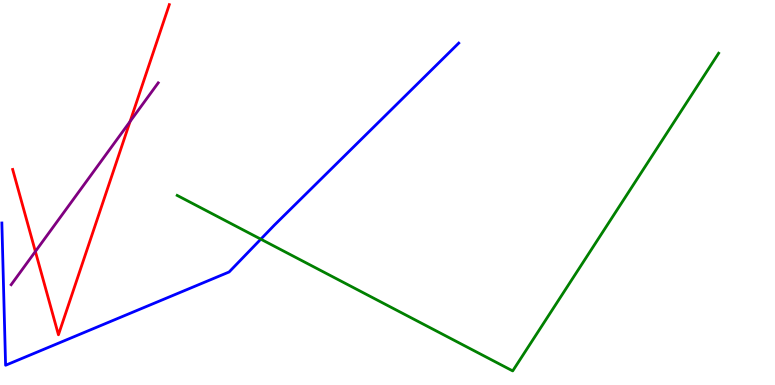[{'lines': ['blue', 'red'], 'intersections': []}, {'lines': ['green', 'red'], 'intersections': []}, {'lines': ['purple', 'red'], 'intersections': [{'x': 0.456, 'y': 3.47}, {'x': 1.68, 'y': 6.84}]}, {'lines': ['blue', 'green'], 'intersections': [{'x': 3.37, 'y': 3.79}]}, {'lines': ['blue', 'purple'], 'intersections': []}, {'lines': ['green', 'purple'], 'intersections': []}]